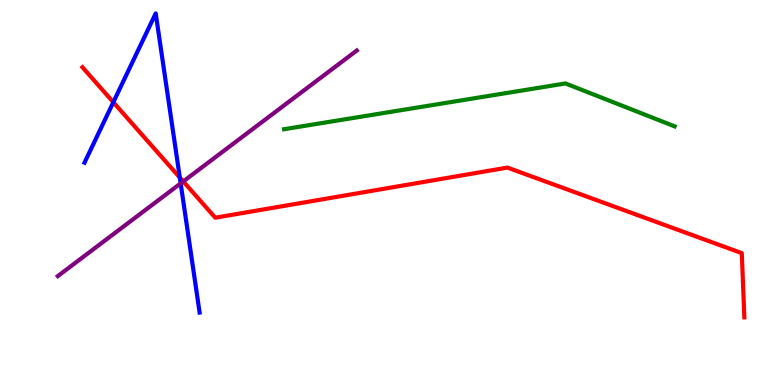[{'lines': ['blue', 'red'], 'intersections': [{'x': 1.46, 'y': 7.34}, {'x': 2.32, 'y': 5.39}]}, {'lines': ['green', 'red'], 'intersections': []}, {'lines': ['purple', 'red'], 'intersections': [{'x': 2.36, 'y': 5.29}]}, {'lines': ['blue', 'green'], 'intersections': []}, {'lines': ['blue', 'purple'], 'intersections': [{'x': 2.33, 'y': 5.24}]}, {'lines': ['green', 'purple'], 'intersections': []}]